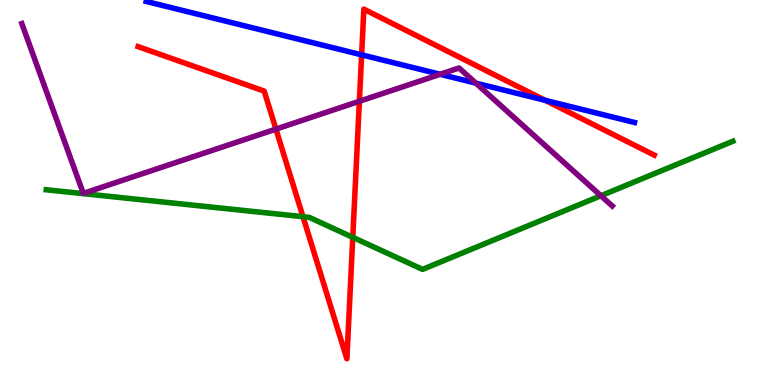[{'lines': ['blue', 'red'], 'intersections': [{'x': 4.67, 'y': 8.58}, {'x': 7.04, 'y': 7.39}]}, {'lines': ['green', 'red'], 'intersections': [{'x': 3.91, 'y': 4.37}, {'x': 4.55, 'y': 3.84}]}, {'lines': ['purple', 'red'], 'intersections': [{'x': 3.56, 'y': 6.65}, {'x': 4.64, 'y': 7.37}]}, {'lines': ['blue', 'green'], 'intersections': []}, {'lines': ['blue', 'purple'], 'intersections': [{'x': 5.68, 'y': 8.07}, {'x': 6.14, 'y': 7.84}]}, {'lines': ['green', 'purple'], 'intersections': [{'x': 7.75, 'y': 4.92}]}]